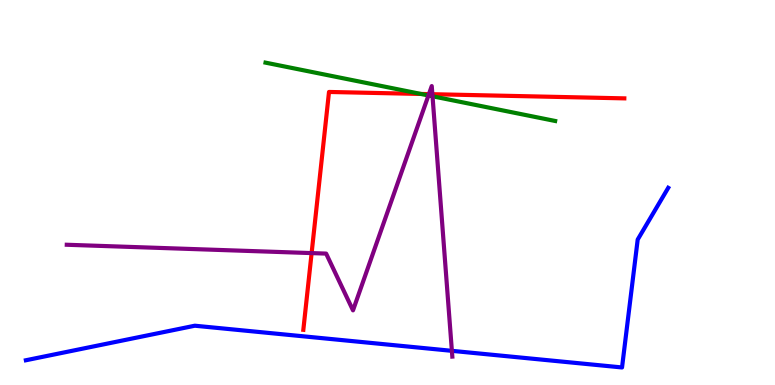[{'lines': ['blue', 'red'], 'intersections': []}, {'lines': ['green', 'red'], 'intersections': [{'x': 5.43, 'y': 7.56}]}, {'lines': ['purple', 'red'], 'intersections': [{'x': 4.02, 'y': 3.43}, {'x': 5.53, 'y': 7.56}, {'x': 5.58, 'y': 7.55}]}, {'lines': ['blue', 'green'], 'intersections': []}, {'lines': ['blue', 'purple'], 'intersections': [{'x': 5.83, 'y': 0.887}]}, {'lines': ['green', 'purple'], 'intersections': [{'x': 5.53, 'y': 7.52}, {'x': 5.58, 'y': 7.5}]}]